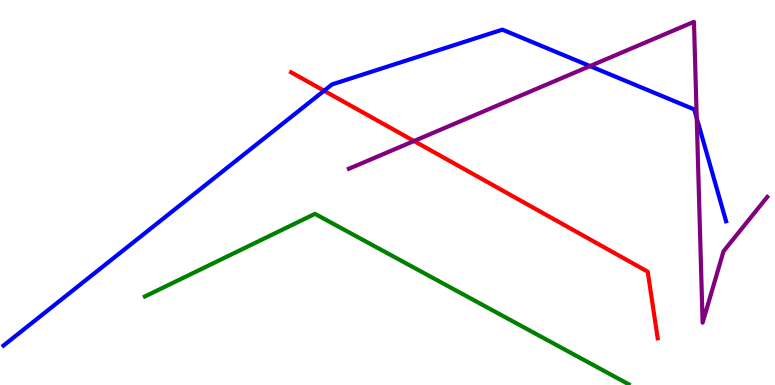[{'lines': ['blue', 'red'], 'intersections': [{'x': 4.18, 'y': 7.64}]}, {'lines': ['green', 'red'], 'intersections': []}, {'lines': ['purple', 'red'], 'intersections': [{'x': 5.34, 'y': 6.34}]}, {'lines': ['blue', 'green'], 'intersections': []}, {'lines': ['blue', 'purple'], 'intersections': [{'x': 7.61, 'y': 8.28}, {'x': 8.99, 'y': 6.93}]}, {'lines': ['green', 'purple'], 'intersections': []}]